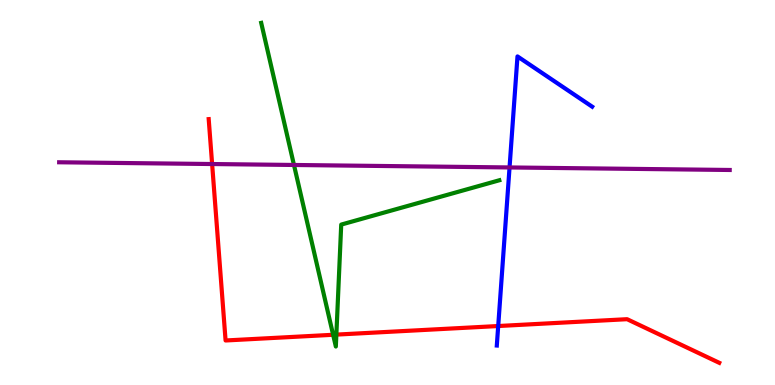[{'lines': ['blue', 'red'], 'intersections': [{'x': 6.43, 'y': 1.53}]}, {'lines': ['green', 'red'], 'intersections': [{'x': 4.3, 'y': 1.3}, {'x': 4.34, 'y': 1.31}]}, {'lines': ['purple', 'red'], 'intersections': [{'x': 2.74, 'y': 5.74}]}, {'lines': ['blue', 'green'], 'intersections': []}, {'lines': ['blue', 'purple'], 'intersections': [{'x': 6.57, 'y': 5.65}]}, {'lines': ['green', 'purple'], 'intersections': [{'x': 3.79, 'y': 5.72}]}]